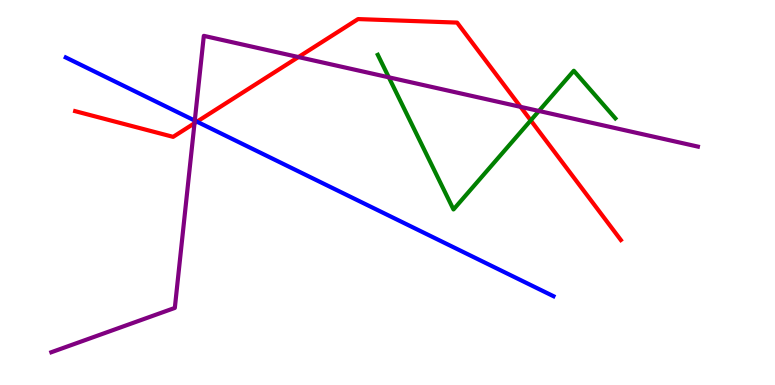[{'lines': ['blue', 'red'], 'intersections': [{'x': 2.54, 'y': 6.84}]}, {'lines': ['green', 'red'], 'intersections': [{'x': 6.85, 'y': 6.87}]}, {'lines': ['purple', 'red'], 'intersections': [{'x': 2.51, 'y': 6.8}, {'x': 3.85, 'y': 8.52}, {'x': 6.72, 'y': 7.22}]}, {'lines': ['blue', 'green'], 'intersections': []}, {'lines': ['blue', 'purple'], 'intersections': [{'x': 2.51, 'y': 6.87}]}, {'lines': ['green', 'purple'], 'intersections': [{'x': 5.02, 'y': 7.99}, {'x': 6.95, 'y': 7.12}]}]